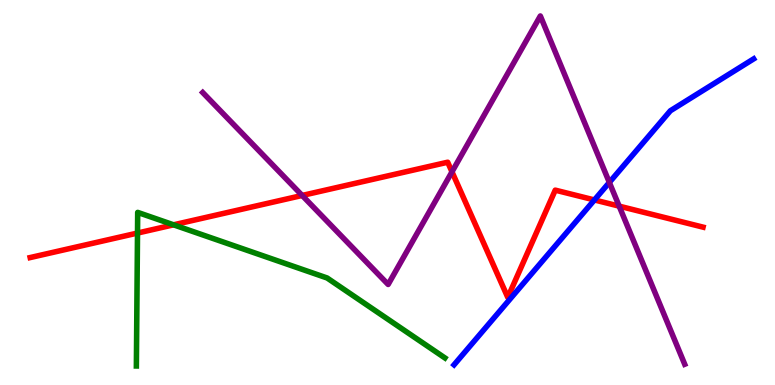[{'lines': ['blue', 'red'], 'intersections': [{'x': 7.67, 'y': 4.81}]}, {'lines': ['green', 'red'], 'intersections': [{'x': 1.77, 'y': 3.95}, {'x': 2.24, 'y': 4.16}]}, {'lines': ['purple', 'red'], 'intersections': [{'x': 3.9, 'y': 4.92}, {'x': 5.83, 'y': 5.54}, {'x': 7.99, 'y': 4.65}]}, {'lines': ['blue', 'green'], 'intersections': []}, {'lines': ['blue', 'purple'], 'intersections': [{'x': 7.86, 'y': 5.26}]}, {'lines': ['green', 'purple'], 'intersections': []}]